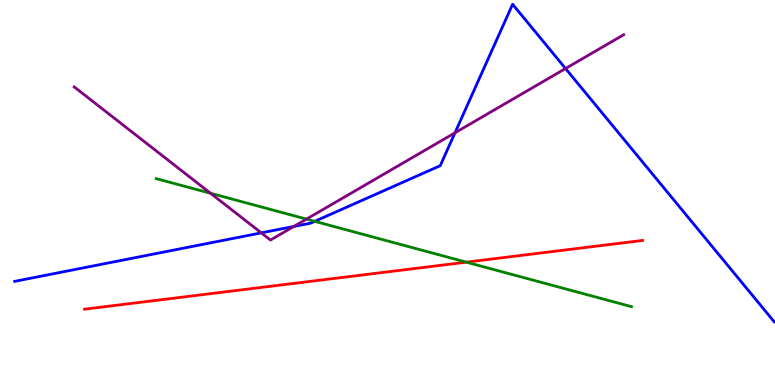[{'lines': ['blue', 'red'], 'intersections': []}, {'lines': ['green', 'red'], 'intersections': [{'x': 6.02, 'y': 3.19}]}, {'lines': ['purple', 'red'], 'intersections': []}, {'lines': ['blue', 'green'], 'intersections': [{'x': 4.06, 'y': 4.25}]}, {'lines': ['blue', 'purple'], 'intersections': [{'x': 3.37, 'y': 3.95}, {'x': 3.79, 'y': 4.12}, {'x': 5.87, 'y': 6.55}, {'x': 7.3, 'y': 8.22}]}, {'lines': ['green', 'purple'], 'intersections': [{'x': 2.72, 'y': 4.98}, {'x': 3.95, 'y': 4.31}]}]